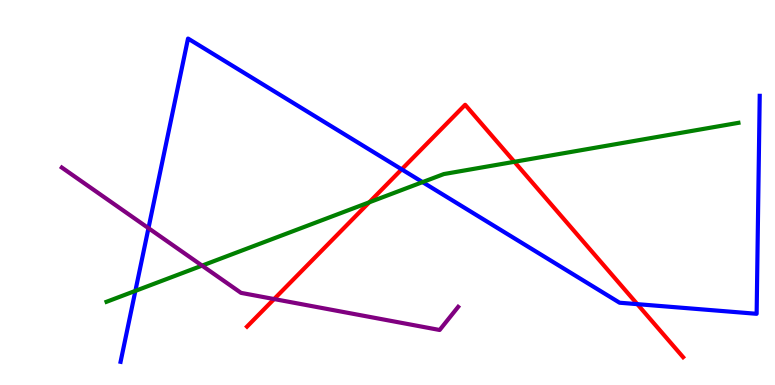[{'lines': ['blue', 'red'], 'intersections': [{'x': 5.18, 'y': 5.6}, {'x': 8.22, 'y': 2.1}]}, {'lines': ['green', 'red'], 'intersections': [{'x': 4.76, 'y': 4.75}, {'x': 6.64, 'y': 5.8}]}, {'lines': ['purple', 'red'], 'intersections': [{'x': 3.54, 'y': 2.23}]}, {'lines': ['blue', 'green'], 'intersections': [{'x': 1.75, 'y': 2.44}, {'x': 5.45, 'y': 5.27}]}, {'lines': ['blue', 'purple'], 'intersections': [{'x': 1.92, 'y': 4.07}]}, {'lines': ['green', 'purple'], 'intersections': [{'x': 2.61, 'y': 3.1}]}]